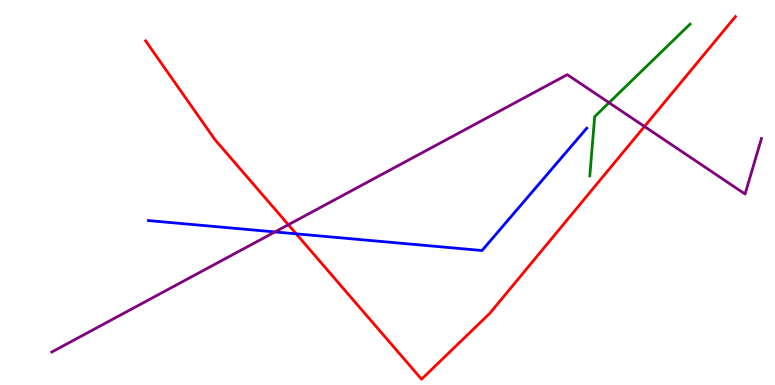[{'lines': ['blue', 'red'], 'intersections': [{'x': 3.82, 'y': 3.93}]}, {'lines': ['green', 'red'], 'intersections': []}, {'lines': ['purple', 'red'], 'intersections': [{'x': 3.72, 'y': 4.16}, {'x': 8.32, 'y': 6.71}]}, {'lines': ['blue', 'green'], 'intersections': []}, {'lines': ['blue', 'purple'], 'intersections': [{'x': 3.55, 'y': 3.98}]}, {'lines': ['green', 'purple'], 'intersections': [{'x': 7.86, 'y': 7.33}]}]